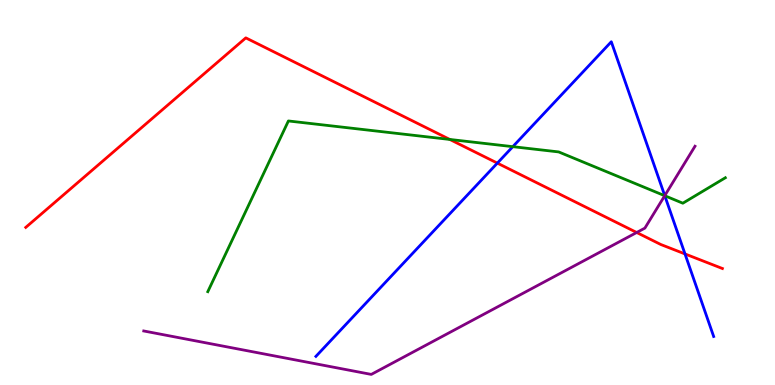[{'lines': ['blue', 'red'], 'intersections': [{'x': 6.42, 'y': 5.76}, {'x': 8.84, 'y': 3.4}]}, {'lines': ['green', 'red'], 'intersections': [{'x': 5.8, 'y': 6.38}]}, {'lines': ['purple', 'red'], 'intersections': [{'x': 8.22, 'y': 3.96}]}, {'lines': ['blue', 'green'], 'intersections': [{'x': 6.62, 'y': 6.19}, {'x': 8.58, 'y': 4.92}]}, {'lines': ['blue', 'purple'], 'intersections': [{'x': 8.58, 'y': 4.92}]}, {'lines': ['green', 'purple'], 'intersections': [{'x': 8.58, 'y': 4.92}]}]